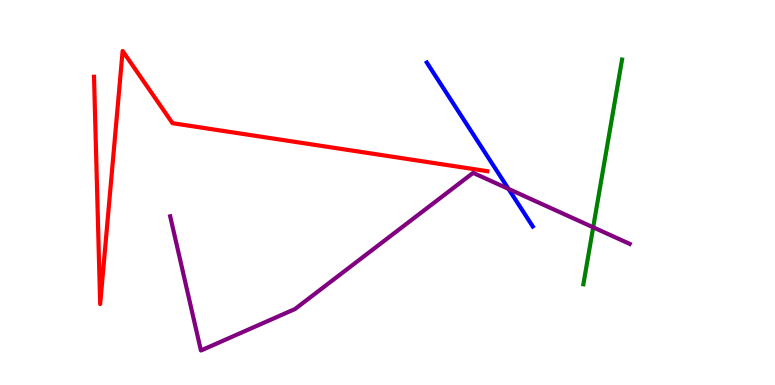[{'lines': ['blue', 'red'], 'intersections': []}, {'lines': ['green', 'red'], 'intersections': []}, {'lines': ['purple', 'red'], 'intersections': []}, {'lines': ['blue', 'green'], 'intersections': []}, {'lines': ['blue', 'purple'], 'intersections': [{'x': 6.56, 'y': 5.09}]}, {'lines': ['green', 'purple'], 'intersections': [{'x': 7.65, 'y': 4.1}]}]